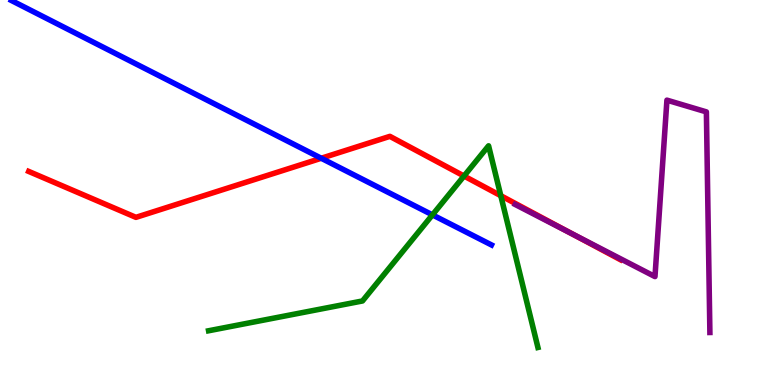[{'lines': ['blue', 'red'], 'intersections': [{'x': 4.15, 'y': 5.89}]}, {'lines': ['green', 'red'], 'intersections': [{'x': 5.99, 'y': 5.43}, {'x': 6.46, 'y': 4.92}]}, {'lines': ['purple', 'red'], 'intersections': [{'x': 7.38, 'y': 3.93}]}, {'lines': ['blue', 'green'], 'intersections': [{'x': 5.58, 'y': 4.42}]}, {'lines': ['blue', 'purple'], 'intersections': []}, {'lines': ['green', 'purple'], 'intersections': []}]